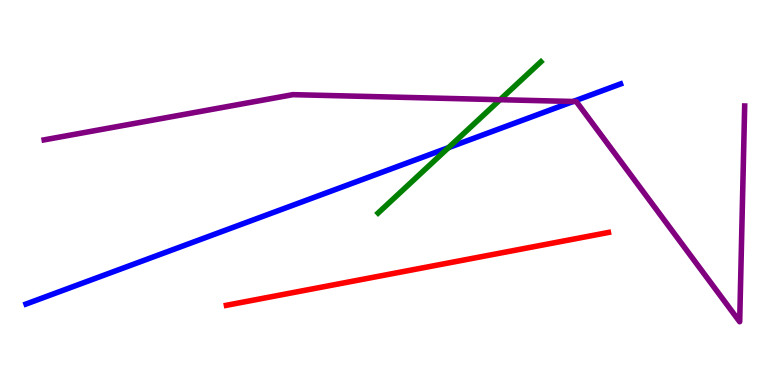[{'lines': ['blue', 'red'], 'intersections': []}, {'lines': ['green', 'red'], 'intersections': []}, {'lines': ['purple', 'red'], 'intersections': []}, {'lines': ['blue', 'green'], 'intersections': [{'x': 5.79, 'y': 6.16}]}, {'lines': ['blue', 'purple'], 'intersections': [{'x': 7.4, 'y': 7.36}]}, {'lines': ['green', 'purple'], 'intersections': [{'x': 6.45, 'y': 7.41}]}]